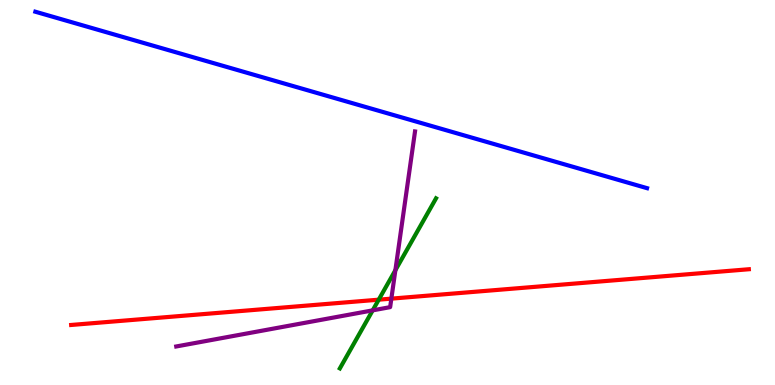[{'lines': ['blue', 'red'], 'intersections': []}, {'lines': ['green', 'red'], 'intersections': [{'x': 4.89, 'y': 2.22}]}, {'lines': ['purple', 'red'], 'intersections': [{'x': 5.05, 'y': 2.24}]}, {'lines': ['blue', 'green'], 'intersections': []}, {'lines': ['blue', 'purple'], 'intersections': []}, {'lines': ['green', 'purple'], 'intersections': [{'x': 4.81, 'y': 1.94}, {'x': 5.1, 'y': 2.98}]}]